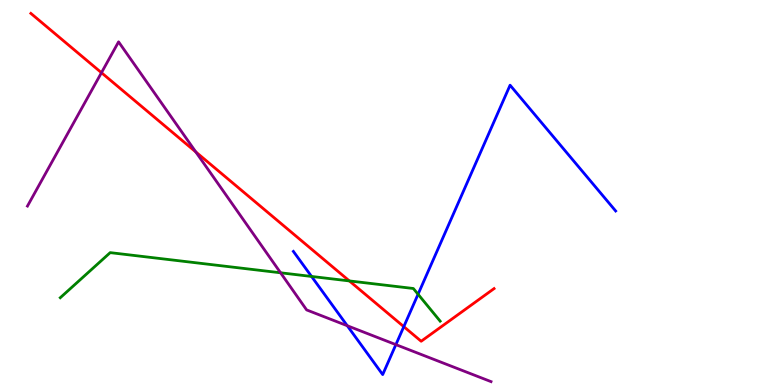[{'lines': ['blue', 'red'], 'intersections': [{'x': 5.21, 'y': 1.52}]}, {'lines': ['green', 'red'], 'intersections': [{'x': 4.51, 'y': 2.7}]}, {'lines': ['purple', 'red'], 'intersections': [{'x': 1.31, 'y': 8.11}, {'x': 2.53, 'y': 6.05}]}, {'lines': ['blue', 'green'], 'intersections': [{'x': 4.02, 'y': 2.82}, {'x': 5.39, 'y': 2.36}]}, {'lines': ['blue', 'purple'], 'intersections': [{'x': 4.48, 'y': 1.54}, {'x': 5.11, 'y': 1.05}]}, {'lines': ['green', 'purple'], 'intersections': [{'x': 3.62, 'y': 2.91}]}]